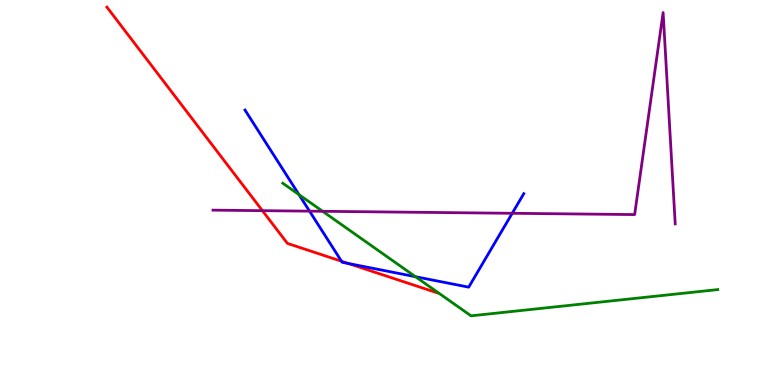[{'lines': ['blue', 'red'], 'intersections': [{'x': 4.41, 'y': 3.21}, {'x': 4.5, 'y': 3.16}]}, {'lines': ['green', 'red'], 'intersections': []}, {'lines': ['purple', 'red'], 'intersections': [{'x': 3.39, 'y': 4.53}]}, {'lines': ['blue', 'green'], 'intersections': [{'x': 3.86, 'y': 4.94}, {'x': 5.36, 'y': 2.81}]}, {'lines': ['blue', 'purple'], 'intersections': [{'x': 3.99, 'y': 4.52}, {'x': 6.61, 'y': 4.46}]}, {'lines': ['green', 'purple'], 'intersections': [{'x': 4.16, 'y': 4.51}]}]